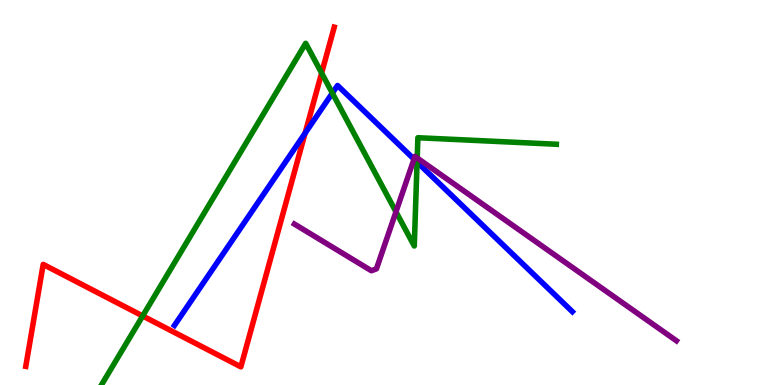[{'lines': ['blue', 'red'], 'intersections': [{'x': 3.94, 'y': 6.54}]}, {'lines': ['green', 'red'], 'intersections': [{'x': 1.84, 'y': 1.79}, {'x': 4.15, 'y': 8.1}]}, {'lines': ['purple', 'red'], 'intersections': []}, {'lines': ['blue', 'green'], 'intersections': [{'x': 4.29, 'y': 7.58}, {'x': 5.38, 'y': 5.79}]}, {'lines': ['blue', 'purple'], 'intersections': [{'x': 5.34, 'y': 5.87}]}, {'lines': ['green', 'purple'], 'intersections': [{'x': 5.11, 'y': 4.5}, {'x': 5.38, 'y': 5.9}]}]